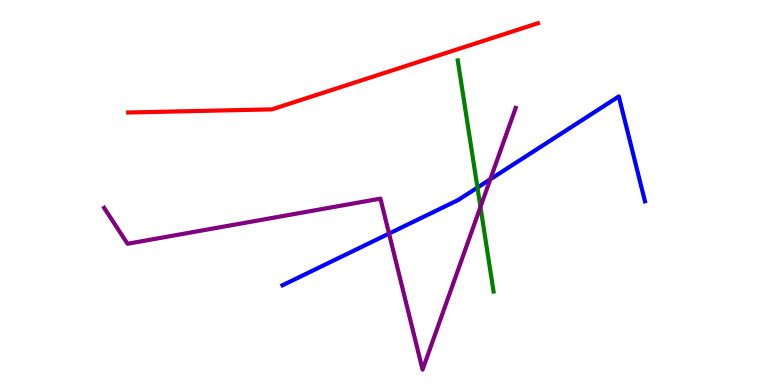[{'lines': ['blue', 'red'], 'intersections': []}, {'lines': ['green', 'red'], 'intersections': []}, {'lines': ['purple', 'red'], 'intersections': []}, {'lines': ['blue', 'green'], 'intersections': [{'x': 6.16, 'y': 5.13}]}, {'lines': ['blue', 'purple'], 'intersections': [{'x': 5.02, 'y': 3.93}, {'x': 6.33, 'y': 5.34}]}, {'lines': ['green', 'purple'], 'intersections': [{'x': 6.2, 'y': 4.62}]}]